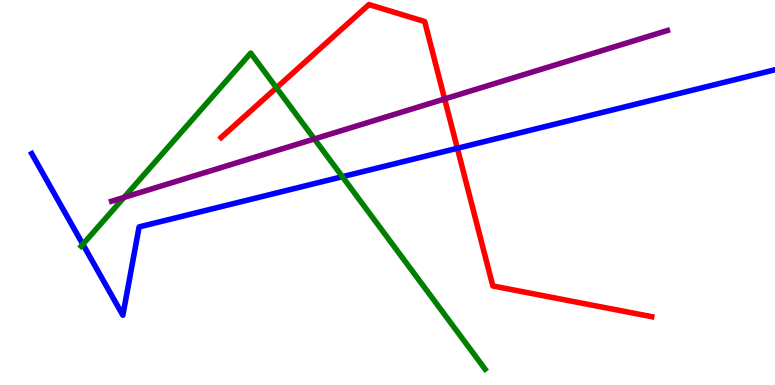[{'lines': ['blue', 'red'], 'intersections': [{'x': 5.9, 'y': 6.15}]}, {'lines': ['green', 'red'], 'intersections': [{'x': 3.57, 'y': 7.72}]}, {'lines': ['purple', 'red'], 'intersections': [{'x': 5.74, 'y': 7.43}]}, {'lines': ['blue', 'green'], 'intersections': [{'x': 1.07, 'y': 3.65}, {'x': 4.42, 'y': 5.41}]}, {'lines': ['blue', 'purple'], 'intersections': []}, {'lines': ['green', 'purple'], 'intersections': [{'x': 1.6, 'y': 4.87}, {'x': 4.06, 'y': 6.39}]}]